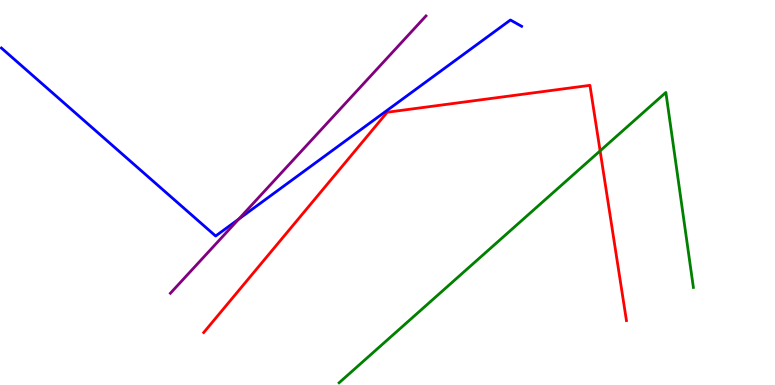[{'lines': ['blue', 'red'], 'intersections': []}, {'lines': ['green', 'red'], 'intersections': [{'x': 7.74, 'y': 6.08}]}, {'lines': ['purple', 'red'], 'intersections': []}, {'lines': ['blue', 'green'], 'intersections': []}, {'lines': ['blue', 'purple'], 'intersections': [{'x': 3.08, 'y': 4.31}]}, {'lines': ['green', 'purple'], 'intersections': []}]